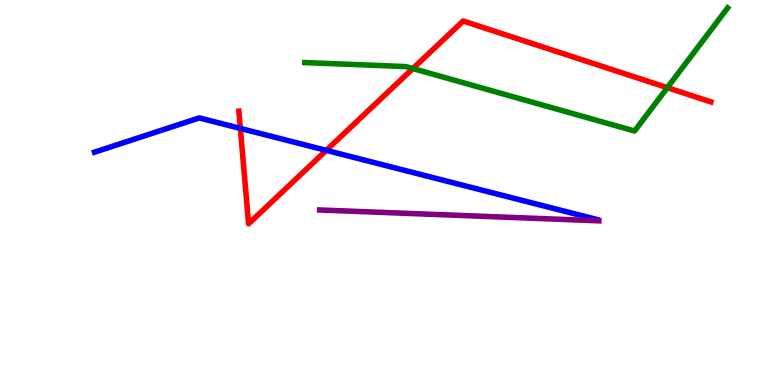[{'lines': ['blue', 'red'], 'intersections': [{'x': 3.1, 'y': 6.66}, {'x': 4.21, 'y': 6.09}]}, {'lines': ['green', 'red'], 'intersections': [{'x': 5.33, 'y': 8.22}, {'x': 8.61, 'y': 7.72}]}, {'lines': ['purple', 'red'], 'intersections': []}, {'lines': ['blue', 'green'], 'intersections': []}, {'lines': ['blue', 'purple'], 'intersections': []}, {'lines': ['green', 'purple'], 'intersections': []}]